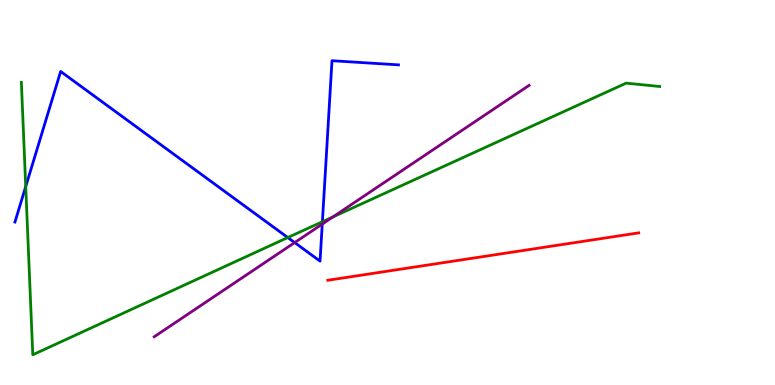[{'lines': ['blue', 'red'], 'intersections': []}, {'lines': ['green', 'red'], 'intersections': []}, {'lines': ['purple', 'red'], 'intersections': []}, {'lines': ['blue', 'green'], 'intersections': [{'x': 0.332, 'y': 5.15}, {'x': 3.71, 'y': 3.83}, {'x': 4.16, 'y': 4.24}]}, {'lines': ['blue', 'purple'], 'intersections': [{'x': 3.8, 'y': 3.7}, {'x': 4.16, 'y': 4.18}]}, {'lines': ['green', 'purple'], 'intersections': [{'x': 4.3, 'y': 4.36}]}]